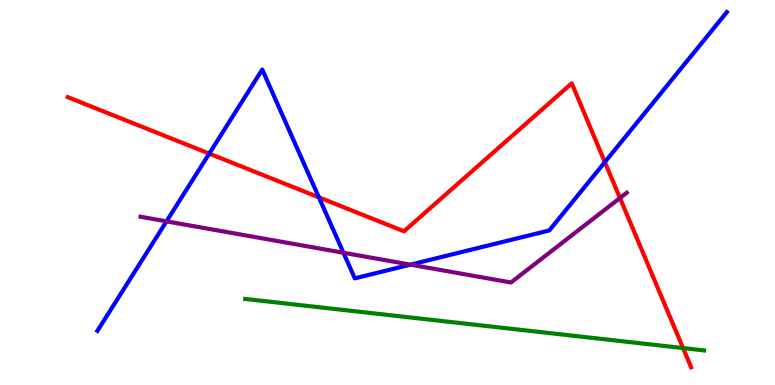[{'lines': ['blue', 'red'], 'intersections': [{'x': 2.7, 'y': 6.01}, {'x': 4.11, 'y': 4.87}, {'x': 7.8, 'y': 5.79}]}, {'lines': ['green', 'red'], 'intersections': [{'x': 8.81, 'y': 0.959}]}, {'lines': ['purple', 'red'], 'intersections': [{'x': 8.0, 'y': 4.86}]}, {'lines': ['blue', 'green'], 'intersections': []}, {'lines': ['blue', 'purple'], 'intersections': [{'x': 2.15, 'y': 4.25}, {'x': 4.43, 'y': 3.43}, {'x': 5.3, 'y': 3.13}]}, {'lines': ['green', 'purple'], 'intersections': []}]